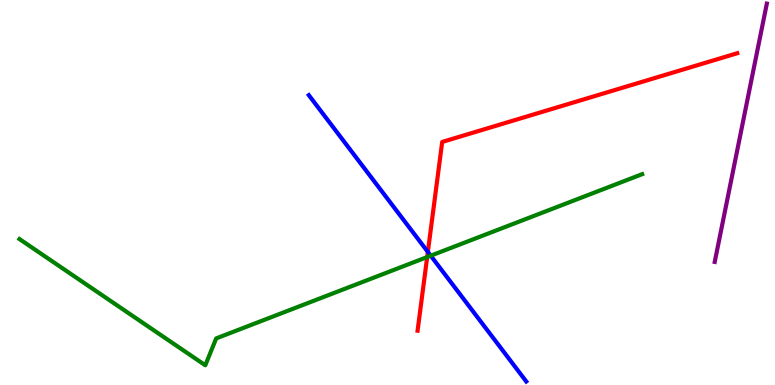[{'lines': ['blue', 'red'], 'intersections': [{'x': 5.52, 'y': 3.46}]}, {'lines': ['green', 'red'], 'intersections': [{'x': 5.51, 'y': 3.32}]}, {'lines': ['purple', 'red'], 'intersections': []}, {'lines': ['blue', 'green'], 'intersections': [{'x': 5.56, 'y': 3.36}]}, {'lines': ['blue', 'purple'], 'intersections': []}, {'lines': ['green', 'purple'], 'intersections': []}]